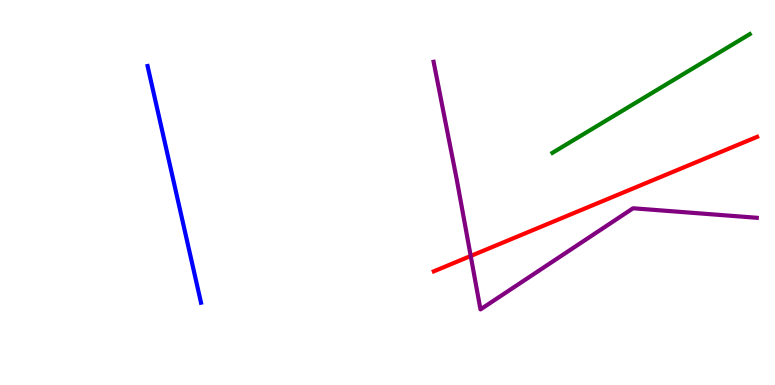[{'lines': ['blue', 'red'], 'intersections': []}, {'lines': ['green', 'red'], 'intersections': []}, {'lines': ['purple', 'red'], 'intersections': [{'x': 6.07, 'y': 3.35}]}, {'lines': ['blue', 'green'], 'intersections': []}, {'lines': ['blue', 'purple'], 'intersections': []}, {'lines': ['green', 'purple'], 'intersections': []}]